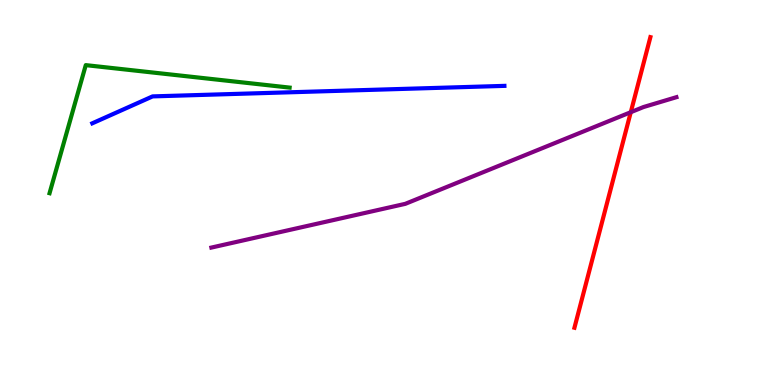[{'lines': ['blue', 'red'], 'intersections': []}, {'lines': ['green', 'red'], 'intersections': []}, {'lines': ['purple', 'red'], 'intersections': [{'x': 8.14, 'y': 7.09}]}, {'lines': ['blue', 'green'], 'intersections': []}, {'lines': ['blue', 'purple'], 'intersections': []}, {'lines': ['green', 'purple'], 'intersections': []}]